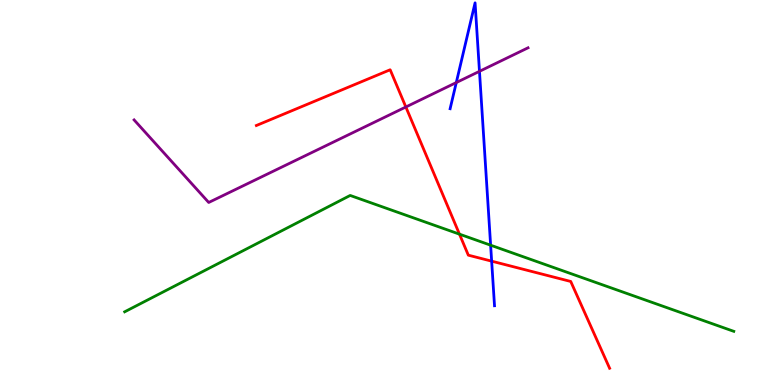[{'lines': ['blue', 'red'], 'intersections': [{'x': 6.34, 'y': 3.22}]}, {'lines': ['green', 'red'], 'intersections': [{'x': 5.93, 'y': 3.92}]}, {'lines': ['purple', 'red'], 'intersections': [{'x': 5.24, 'y': 7.22}]}, {'lines': ['blue', 'green'], 'intersections': [{'x': 6.33, 'y': 3.63}]}, {'lines': ['blue', 'purple'], 'intersections': [{'x': 5.89, 'y': 7.86}, {'x': 6.19, 'y': 8.15}]}, {'lines': ['green', 'purple'], 'intersections': []}]